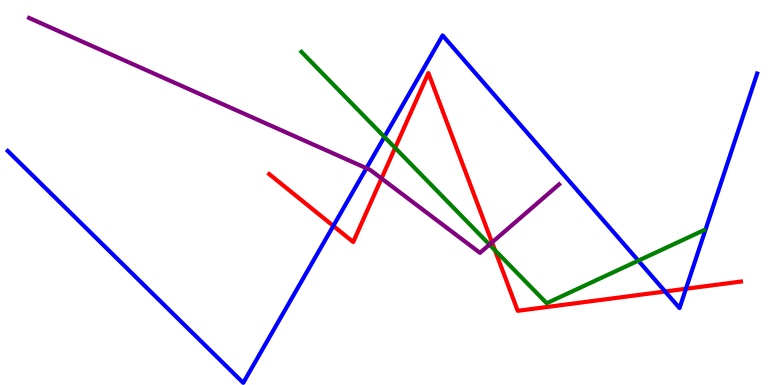[{'lines': ['blue', 'red'], 'intersections': [{'x': 4.3, 'y': 4.13}, {'x': 8.58, 'y': 2.43}, {'x': 8.85, 'y': 2.5}]}, {'lines': ['green', 'red'], 'intersections': [{'x': 5.1, 'y': 6.16}, {'x': 6.39, 'y': 3.5}]}, {'lines': ['purple', 'red'], 'intersections': [{'x': 4.92, 'y': 5.36}, {'x': 6.35, 'y': 3.7}]}, {'lines': ['blue', 'green'], 'intersections': [{'x': 4.96, 'y': 6.44}, {'x': 8.24, 'y': 3.23}]}, {'lines': ['blue', 'purple'], 'intersections': [{'x': 4.73, 'y': 5.63}]}, {'lines': ['green', 'purple'], 'intersections': [{'x': 6.32, 'y': 3.65}]}]